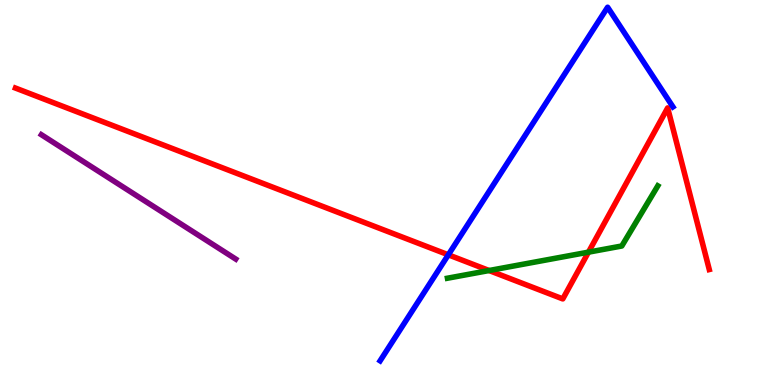[{'lines': ['blue', 'red'], 'intersections': [{'x': 5.78, 'y': 3.38}]}, {'lines': ['green', 'red'], 'intersections': [{'x': 6.31, 'y': 2.97}, {'x': 7.59, 'y': 3.45}]}, {'lines': ['purple', 'red'], 'intersections': []}, {'lines': ['blue', 'green'], 'intersections': []}, {'lines': ['blue', 'purple'], 'intersections': []}, {'lines': ['green', 'purple'], 'intersections': []}]